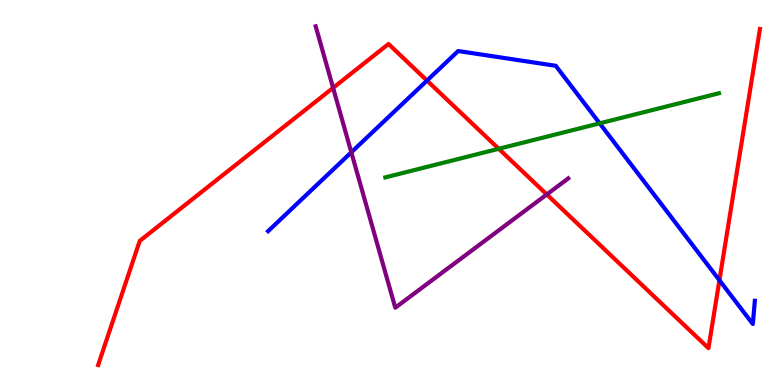[{'lines': ['blue', 'red'], 'intersections': [{'x': 5.51, 'y': 7.91}, {'x': 9.28, 'y': 2.72}]}, {'lines': ['green', 'red'], 'intersections': [{'x': 6.44, 'y': 6.14}]}, {'lines': ['purple', 'red'], 'intersections': [{'x': 4.3, 'y': 7.72}, {'x': 7.06, 'y': 4.95}]}, {'lines': ['blue', 'green'], 'intersections': [{'x': 7.74, 'y': 6.8}]}, {'lines': ['blue', 'purple'], 'intersections': [{'x': 4.53, 'y': 6.04}]}, {'lines': ['green', 'purple'], 'intersections': []}]